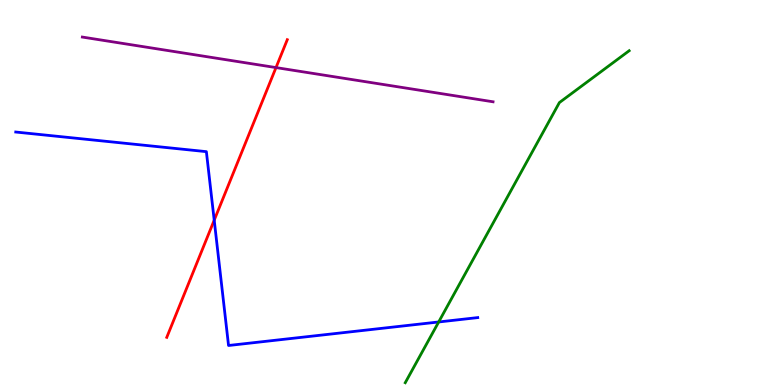[{'lines': ['blue', 'red'], 'intersections': [{'x': 2.76, 'y': 4.28}]}, {'lines': ['green', 'red'], 'intersections': []}, {'lines': ['purple', 'red'], 'intersections': [{'x': 3.56, 'y': 8.24}]}, {'lines': ['blue', 'green'], 'intersections': [{'x': 5.66, 'y': 1.64}]}, {'lines': ['blue', 'purple'], 'intersections': []}, {'lines': ['green', 'purple'], 'intersections': []}]